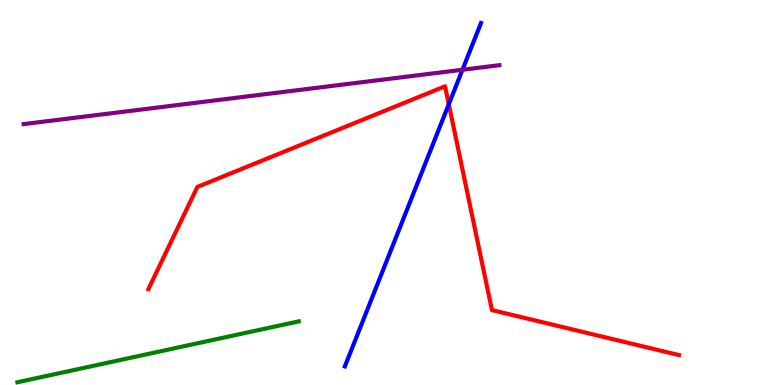[{'lines': ['blue', 'red'], 'intersections': [{'x': 5.79, 'y': 7.29}]}, {'lines': ['green', 'red'], 'intersections': []}, {'lines': ['purple', 'red'], 'intersections': []}, {'lines': ['blue', 'green'], 'intersections': []}, {'lines': ['blue', 'purple'], 'intersections': [{'x': 5.97, 'y': 8.19}]}, {'lines': ['green', 'purple'], 'intersections': []}]